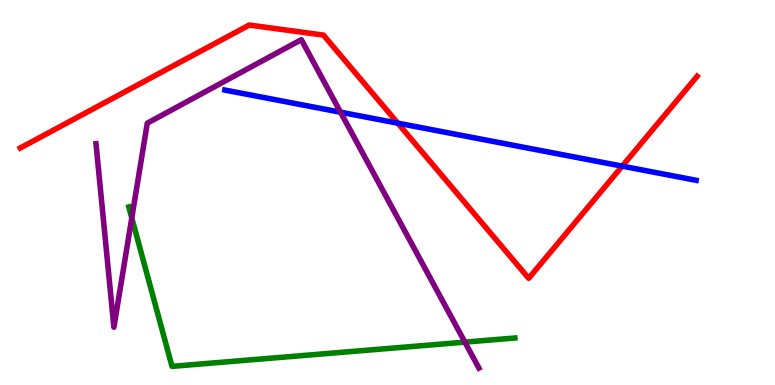[{'lines': ['blue', 'red'], 'intersections': [{'x': 5.13, 'y': 6.8}, {'x': 8.03, 'y': 5.68}]}, {'lines': ['green', 'red'], 'intersections': []}, {'lines': ['purple', 'red'], 'intersections': []}, {'lines': ['blue', 'green'], 'intersections': []}, {'lines': ['blue', 'purple'], 'intersections': [{'x': 4.39, 'y': 7.09}]}, {'lines': ['green', 'purple'], 'intersections': [{'x': 1.7, 'y': 4.34}, {'x': 6.0, 'y': 1.11}]}]